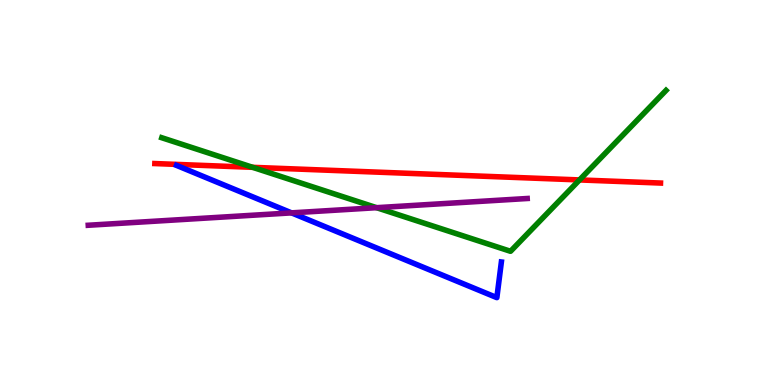[{'lines': ['blue', 'red'], 'intersections': []}, {'lines': ['green', 'red'], 'intersections': [{'x': 3.26, 'y': 5.65}, {'x': 7.48, 'y': 5.33}]}, {'lines': ['purple', 'red'], 'intersections': []}, {'lines': ['blue', 'green'], 'intersections': []}, {'lines': ['blue', 'purple'], 'intersections': [{'x': 3.76, 'y': 4.47}]}, {'lines': ['green', 'purple'], 'intersections': [{'x': 4.86, 'y': 4.61}]}]